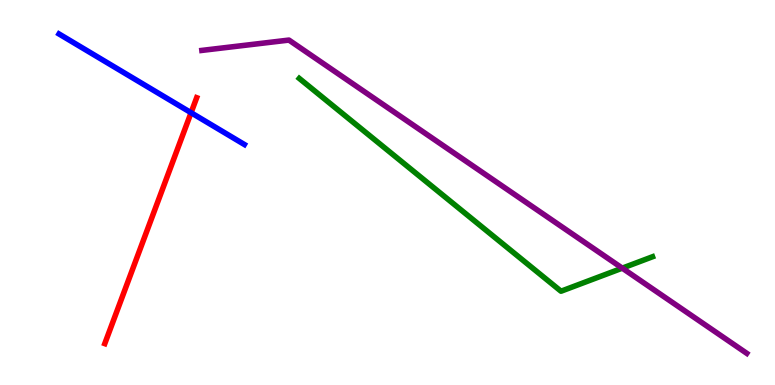[{'lines': ['blue', 'red'], 'intersections': [{'x': 2.47, 'y': 7.07}]}, {'lines': ['green', 'red'], 'intersections': []}, {'lines': ['purple', 'red'], 'intersections': []}, {'lines': ['blue', 'green'], 'intersections': []}, {'lines': ['blue', 'purple'], 'intersections': []}, {'lines': ['green', 'purple'], 'intersections': [{'x': 8.03, 'y': 3.04}]}]